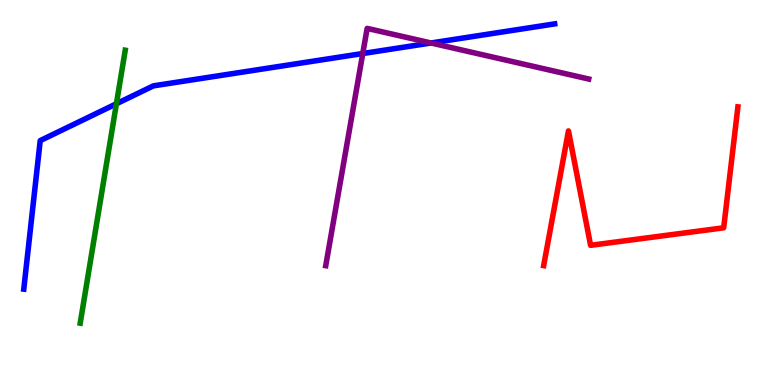[{'lines': ['blue', 'red'], 'intersections': []}, {'lines': ['green', 'red'], 'intersections': []}, {'lines': ['purple', 'red'], 'intersections': []}, {'lines': ['blue', 'green'], 'intersections': [{'x': 1.5, 'y': 7.3}]}, {'lines': ['blue', 'purple'], 'intersections': [{'x': 4.68, 'y': 8.61}, {'x': 5.56, 'y': 8.88}]}, {'lines': ['green', 'purple'], 'intersections': []}]